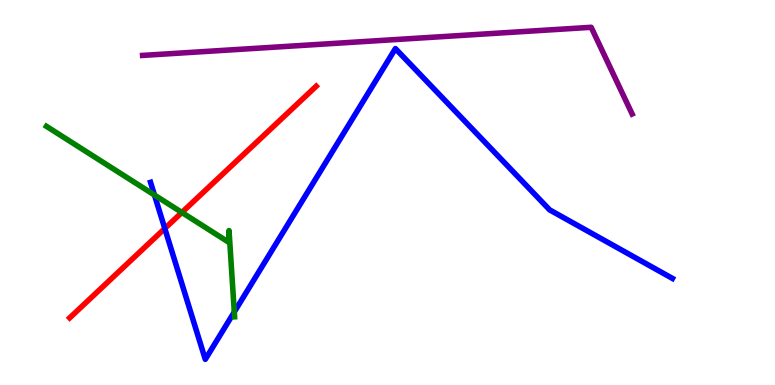[{'lines': ['blue', 'red'], 'intersections': [{'x': 2.13, 'y': 4.07}]}, {'lines': ['green', 'red'], 'intersections': [{'x': 2.35, 'y': 4.48}]}, {'lines': ['purple', 'red'], 'intersections': []}, {'lines': ['blue', 'green'], 'intersections': [{'x': 1.99, 'y': 4.93}, {'x': 3.02, 'y': 1.9}]}, {'lines': ['blue', 'purple'], 'intersections': []}, {'lines': ['green', 'purple'], 'intersections': []}]